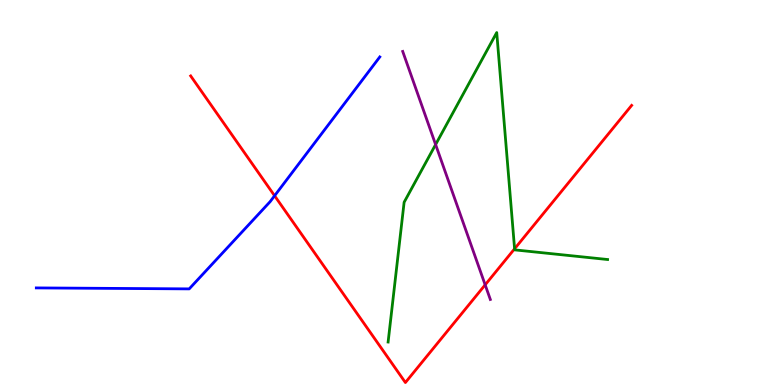[{'lines': ['blue', 'red'], 'intersections': [{'x': 3.54, 'y': 4.92}]}, {'lines': ['green', 'red'], 'intersections': [{'x': 6.64, 'y': 3.54}]}, {'lines': ['purple', 'red'], 'intersections': [{'x': 6.26, 'y': 2.6}]}, {'lines': ['blue', 'green'], 'intersections': []}, {'lines': ['blue', 'purple'], 'intersections': []}, {'lines': ['green', 'purple'], 'intersections': [{'x': 5.62, 'y': 6.25}]}]